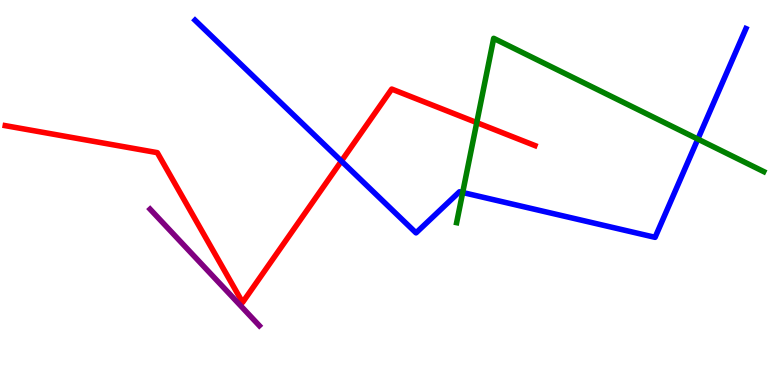[{'lines': ['blue', 'red'], 'intersections': [{'x': 4.41, 'y': 5.82}]}, {'lines': ['green', 'red'], 'intersections': [{'x': 6.15, 'y': 6.82}]}, {'lines': ['purple', 'red'], 'intersections': []}, {'lines': ['blue', 'green'], 'intersections': [{'x': 5.97, 'y': 5.0}, {'x': 9.0, 'y': 6.39}]}, {'lines': ['blue', 'purple'], 'intersections': []}, {'lines': ['green', 'purple'], 'intersections': []}]